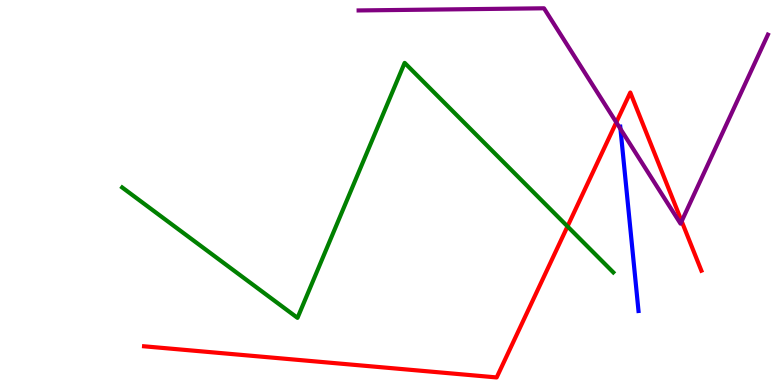[{'lines': ['blue', 'red'], 'intersections': []}, {'lines': ['green', 'red'], 'intersections': [{'x': 7.32, 'y': 4.12}]}, {'lines': ['purple', 'red'], 'intersections': [{'x': 7.95, 'y': 6.82}, {'x': 8.8, 'y': 4.25}]}, {'lines': ['blue', 'green'], 'intersections': []}, {'lines': ['blue', 'purple'], 'intersections': [{'x': 8.01, 'y': 6.65}]}, {'lines': ['green', 'purple'], 'intersections': []}]